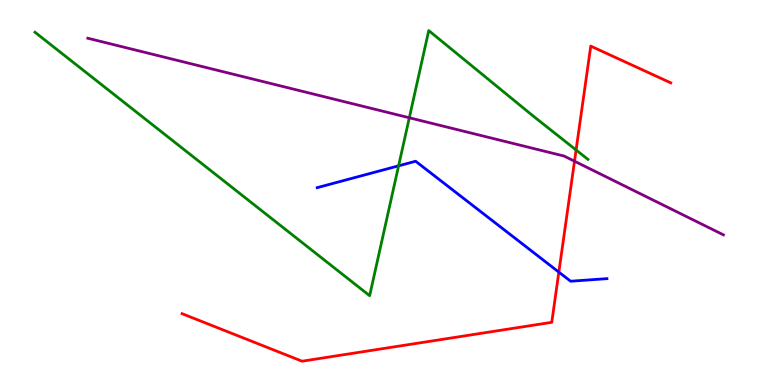[{'lines': ['blue', 'red'], 'intersections': [{'x': 7.21, 'y': 2.93}]}, {'lines': ['green', 'red'], 'intersections': [{'x': 7.43, 'y': 6.1}]}, {'lines': ['purple', 'red'], 'intersections': [{'x': 7.41, 'y': 5.81}]}, {'lines': ['blue', 'green'], 'intersections': [{'x': 5.14, 'y': 5.69}]}, {'lines': ['blue', 'purple'], 'intersections': []}, {'lines': ['green', 'purple'], 'intersections': [{'x': 5.28, 'y': 6.94}]}]